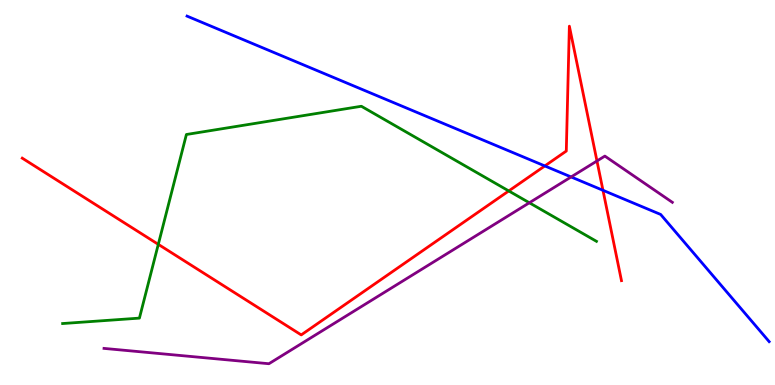[{'lines': ['blue', 'red'], 'intersections': [{'x': 7.03, 'y': 5.69}, {'x': 7.78, 'y': 5.06}]}, {'lines': ['green', 'red'], 'intersections': [{'x': 2.04, 'y': 3.65}, {'x': 6.56, 'y': 5.04}]}, {'lines': ['purple', 'red'], 'intersections': [{'x': 7.7, 'y': 5.82}]}, {'lines': ['blue', 'green'], 'intersections': []}, {'lines': ['blue', 'purple'], 'intersections': [{'x': 7.37, 'y': 5.4}]}, {'lines': ['green', 'purple'], 'intersections': [{'x': 6.83, 'y': 4.73}]}]